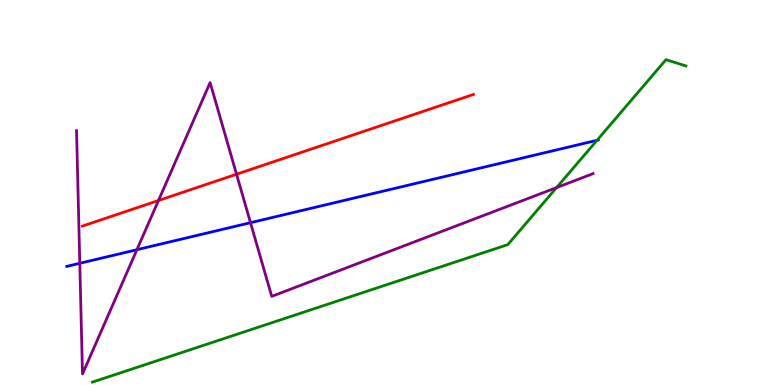[{'lines': ['blue', 'red'], 'intersections': []}, {'lines': ['green', 'red'], 'intersections': []}, {'lines': ['purple', 'red'], 'intersections': [{'x': 2.04, 'y': 4.79}, {'x': 3.05, 'y': 5.47}]}, {'lines': ['blue', 'green'], 'intersections': [{'x': 7.7, 'y': 6.36}]}, {'lines': ['blue', 'purple'], 'intersections': [{'x': 1.03, 'y': 3.16}, {'x': 1.77, 'y': 3.51}, {'x': 3.23, 'y': 4.22}]}, {'lines': ['green', 'purple'], 'intersections': [{'x': 7.18, 'y': 5.13}]}]